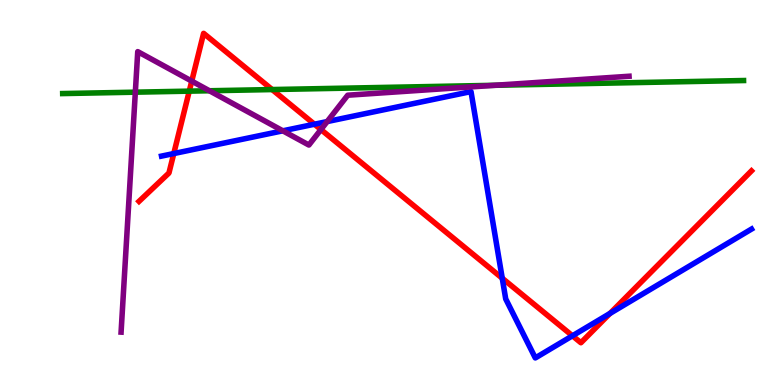[{'lines': ['blue', 'red'], 'intersections': [{'x': 2.24, 'y': 6.01}, {'x': 4.06, 'y': 6.77}, {'x': 6.48, 'y': 2.77}, {'x': 7.39, 'y': 1.28}, {'x': 7.87, 'y': 1.86}]}, {'lines': ['green', 'red'], 'intersections': [{'x': 2.44, 'y': 7.63}, {'x': 3.51, 'y': 7.67}]}, {'lines': ['purple', 'red'], 'intersections': [{'x': 2.47, 'y': 7.89}, {'x': 4.14, 'y': 6.63}]}, {'lines': ['blue', 'green'], 'intersections': []}, {'lines': ['blue', 'purple'], 'intersections': [{'x': 3.65, 'y': 6.6}, {'x': 4.22, 'y': 6.84}]}, {'lines': ['green', 'purple'], 'intersections': [{'x': 1.75, 'y': 7.61}, {'x': 2.7, 'y': 7.64}, {'x': 6.39, 'y': 7.78}]}]